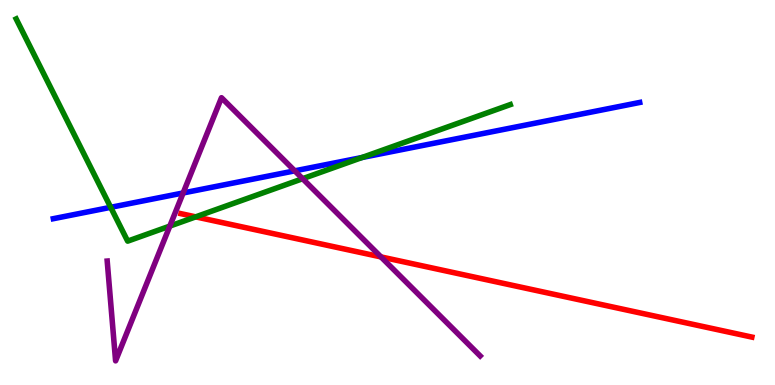[{'lines': ['blue', 'red'], 'intersections': []}, {'lines': ['green', 'red'], 'intersections': [{'x': 2.53, 'y': 4.37}]}, {'lines': ['purple', 'red'], 'intersections': [{'x': 4.92, 'y': 3.33}]}, {'lines': ['blue', 'green'], 'intersections': [{'x': 1.43, 'y': 4.62}, {'x': 4.67, 'y': 5.91}]}, {'lines': ['blue', 'purple'], 'intersections': [{'x': 2.36, 'y': 4.99}, {'x': 3.8, 'y': 5.56}]}, {'lines': ['green', 'purple'], 'intersections': [{'x': 2.19, 'y': 4.13}, {'x': 3.9, 'y': 5.36}]}]